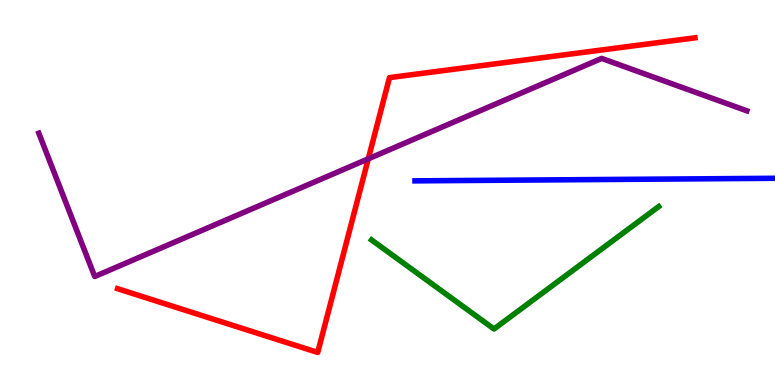[{'lines': ['blue', 'red'], 'intersections': []}, {'lines': ['green', 'red'], 'intersections': []}, {'lines': ['purple', 'red'], 'intersections': [{'x': 4.75, 'y': 5.87}]}, {'lines': ['blue', 'green'], 'intersections': []}, {'lines': ['blue', 'purple'], 'intersections': []}, {'lines': ['green', 'purple'], 'intersections': []}]